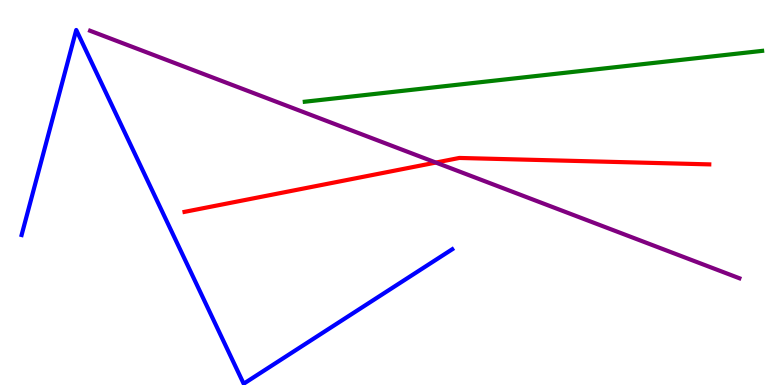[{'lines': ['blue', 'red'], 'intersections': []}, {'lines': ['green', 'red'], 'intersections': []}, {'lines': ['purple', 'red'], 'intersections': [{'x': 5.62, 'y': 5.78}]}, {'lines': ['blue', 'green'], 'intersections': []}, {'lines': ['blue', 'purple'], 'intersections': []}, {'lines': ['green', 'purple'], 'intersections': []}]